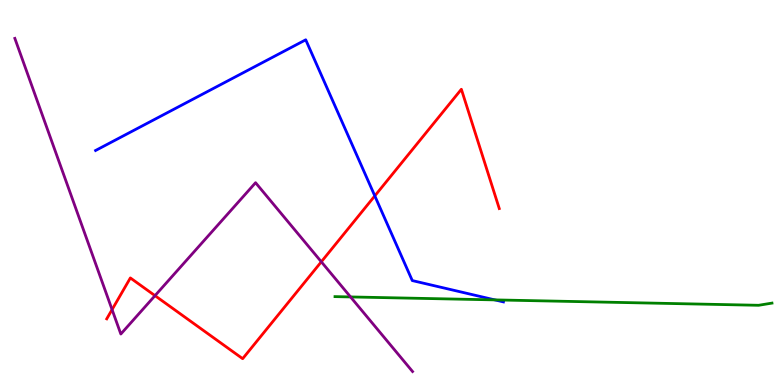[{'lines': ['blue', 'red'], 'intersections': [{'x': 4.84, 'y': 4.91}]}, {'lines': ['green', 'red'], 'intersections': []}, {'lines': ['purple', 'red'], 'intersections': [{'x': 1.45, 'y': 1.96}, {'x': 2.0, 'y': 2.32}, {'x': 4.15, 'y': 3.2}]}, {'lines': ['blue', 'green'], 'intersections': [{'x': 6.38, 'y': 2.21}]}, {'lines': ['blue', 'purple'], 'intersections': []}, {'lines': ['green', 'purple'], 'intersections': [{'x': 4.52, 'y': 2.29}]}]